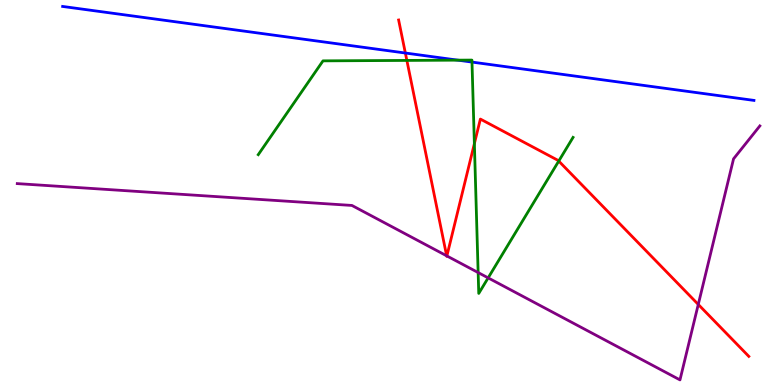[{'lines': ['blue', 'red'], 'intersections': [{'x': 5.23, 'y': 8.62}]}, {'lines': ['green', 'red'], 'intersections': [{'x': 5.25, 'y': 8.43}, {'x': 6.12, 'y': 6.27}, {'x': 7.21, 'y': 5.82}]}, {'lines': ['purple', 'red'], 'intersections': [{'x': 5.76, 'y': 3.36}, {'x': 5.77, 'y': 3.35}, {'x': 9.01, 'y': 2.09}]}, {'lines': ['blue', 'green'], 'intersections': [{'x': 5.91, 'y': 8.44}, {'x': 6.09, 'y': 8.39}]}, {'lines': ['blue', 'purple'], 'intersections': []}, {'lines': ['green', 'purple'], 'intersections': [{'x': 6.17, 'y': 2.92}, {'x': 6.3, 'y': 2.78}]}]